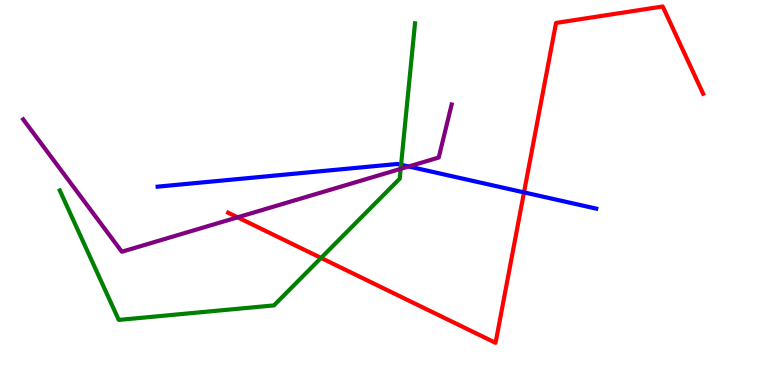[{'lines': ['blue', 'red'], 'intersections': [{'x': 6.76, 'y': 5.0}]}, {'lines': ['green', 'red'], 'intersections': [{'x': 4.14, 'y': 3.3}]}, {'lines': ['purple', 'red'], 'intersections': [{'x': 3.07, 'y': 4.36}]}, {'lines': ['blue', 'green'], 'intersections': [{'x': 5.18, 'y': 5.72}]}, {'lines': ['blue', 'purple'], 'intersections': [{'x': 5.27, 'y': 5.68}]}, {'lines': ['green', 'purple'], 'intersections': [{'x': 5.17, 'y': 5.61}]}]